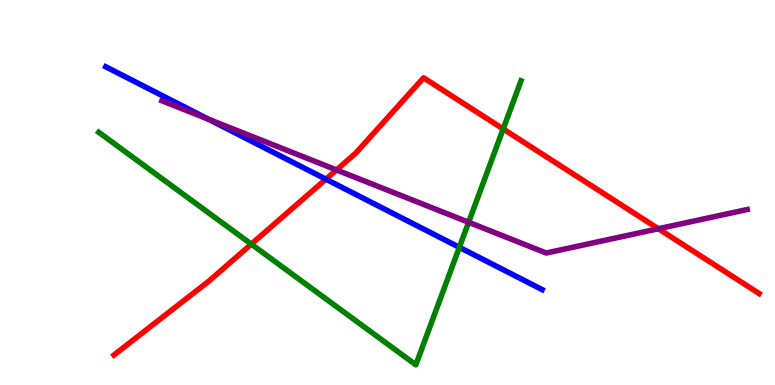[{'lines': ['blue', 'red'], 'intersections': [{'x': 4.2, 'y': 5.35}]}, {'lines': ['green', 'red'], 'intersections': [{'x': 3.24, 'y': 3.66}, {'x': 6.49, 'y': 6.65}]}, {'lines': ['purple', 'red'], 'intersections': [{'x': 4.34, 'y': 5.59}, {'x': 8.5, 'y': 4.06}]}, {'lines': ['blue', 'green'], 'intersections': [{'x': 5.93, 'y': 3.58}]}, {'lines': ['blue', 'purple'], 'intersections': [{'x': 2.69, 'y': 6.9}]}, {'lines': ['green', 'purple'], 'intersections': [{'x': 6.05, 'y': 4.23}]}]